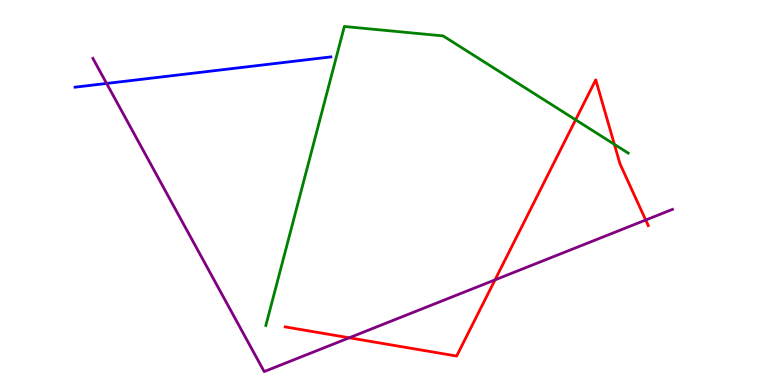[{'lines': ['blue', 'red'], 'intersections': []}, {'lines': ['green', 'red'], 'intersections': [{'x': 7.43, 'y': 6.89}, {'x': 7.93, 'y': 6.25}]}, {'lines': ['purple', 'red'], 'intersections': [{'x': 4.51, 'y': 1.23}, {'x': 6.39, 'y': 2.73}, {'x': 8.33, 'y': 4.29}]}, {'lines': ['blue', 'green'], 'intersections': []}, {'lines': ['blue', 'purple'], 'intersections': [{'x': 1.38, 'y': 7.83}]}, {'lines': ['green', 'purple'], 'intersections': []}]